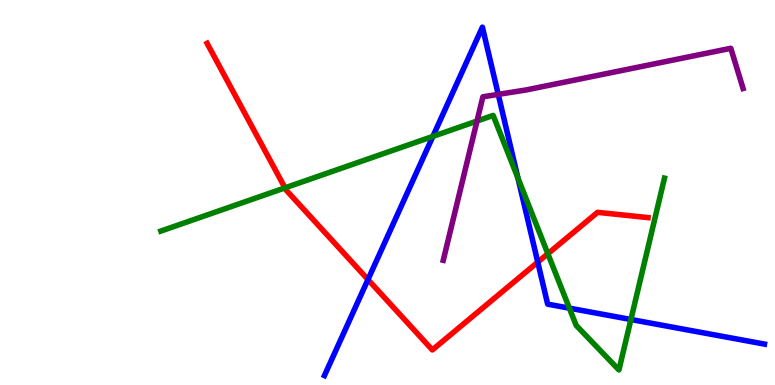[{'lines': ['blue', 'red'], 'intersections': [{'x': 4.75, 'y': 2.74}, {'x': 6.94, 'y': 3.19}]}, {'lines': ['green', 'red'], 'intersections': [{'x': 3.68, 'y': 5.12}, {'x': 7.07, 'y': 3.41}]}, {'lines': ['purple', 'red'], 'intersections': []}, {'lines': ['blue', 'green'], 'intersections': [{'x': 5.59, 'y': 6.46}, {'x': 6.68, 'y': 5.37}, {'x': 7.35, 'y': 2.0}, {'x': 8.14, 'y': 1.7}]}, {'lines': ['blue', 'purple'], 'intersections': [{'x': 6.43, 'y': 7.55}]}, {'lines': ['green', 'purple'], 'intersections': [{'x': 6.15, 'y': 6.86}]}]